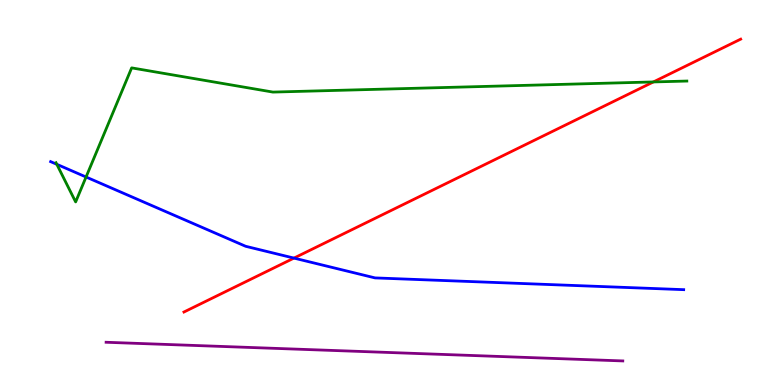[{'lines': ['blue', 'red'], 'intersections': [{'x': 3.79, 'y': 3.3}]}, {'lines': ['green', 'red'], 'intersections': [{'x': 8.43, 'y': 7.87}]}, {'lines': ['purple', 'red'], 'intersections': []}, {'lines': ['blue', 'green'], 'intersections': [{'x': 0.733, 'y': 5.73}, {'x': 1.11, 'y': 5.4}]}, {'lines': ['blue', 'purple'], 'intersections': []}, {'lines': ['green', 'purple'], 'intersections': []}]